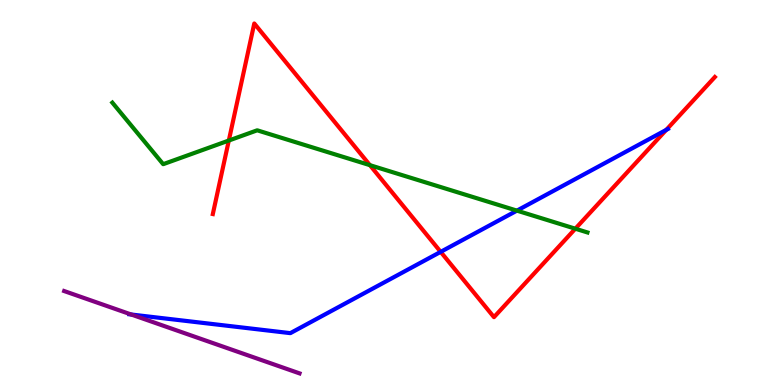[{'lines': ['blue', 'red'], 'intersections': [{'x': 5.69, 'y': 3.46}, {'x': 8.6, 'y': 6.63}]}, {'lines': ['green', 'red'], 'intersections': [{'x': 2.95, 'y': 6.35}, {'x': 4.77, 'y': 5.71}, {'x': 7.42, 'y': 4.06}]}, {'lines': ['purple', 'red'], 'intersections': []}, {'lines': ['blue', 'green'], 'intersections': [{'x': 6.67, 'y': 4.53}]}, {'lines': ['blue', 'purple'], 'intersections': [{'x': 1.69, 'y': 1.83}]}, {'lines': ['green', 'purple'], 'intersections': []}]